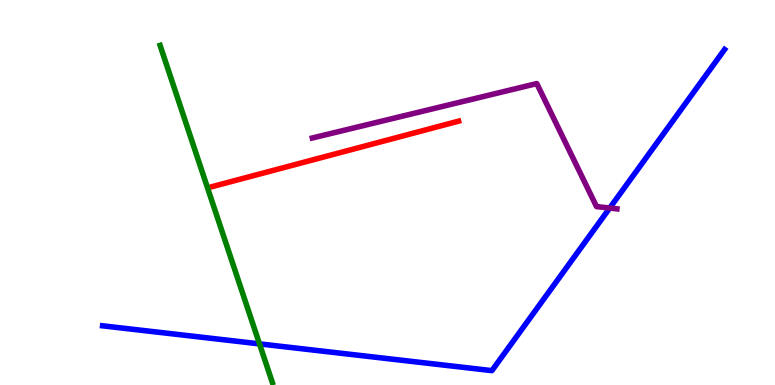[{'lines': ['blue', 'red'], 'intersections': []}, {'lines': ['green', 'red'], 'intersections': []}, {'lines': ['purple', 'red'], 'intersections': []}, {'lines': ['blue', 'green'], 'intersections': [{'x': 3.35, 'y': 1.07}]}, {'lines': ['blue', 'purple'], 'intersections': [{'x': 7.87, 'y': 4.6}]}, {'lines': ['green', 'purple'], 'intersections': []}]